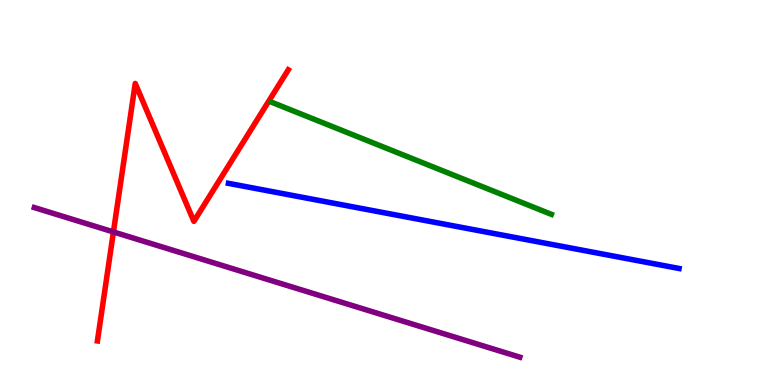[{'lines': ['blue', 'red'], 'intersections': []}, {'lines': ['green', 'red'], 'intersections': []}, {'lines': ['purple', 'red'], 'intersections': [{'x': 1.46, 'y': 3.98}]}, {'lines': ['blue', 'green'], 'intersections': []}, {'lines': ['blue', 'purple'], 'intersections': []}, {'lines': ['green', 'purple'], 'intersections': []}]